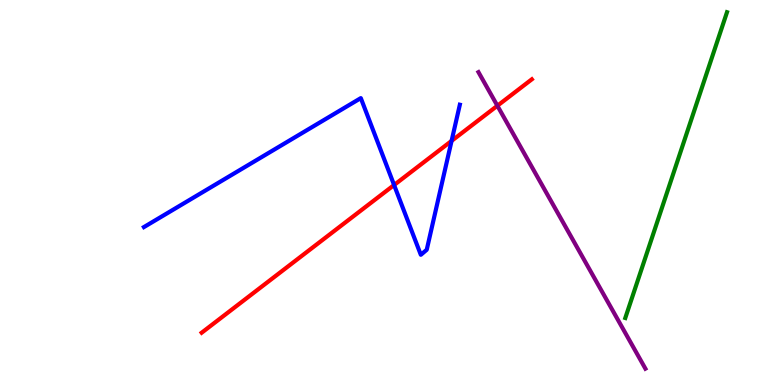[{'lines': ['blue', 'red'], 'intersections': [{'x': 5.09, 'y': 5.19}, {'x': 5.83, 'y': 6.34}]}, {'lines': ['green', 'red'], 'intersections': []}, {'lines': ['purple', 'red'], 'intersections': [{'x': 6.42, 'y': 7.25}]}, {'lines': ['blue', 'green'], 'intersections': []}, {'lines': ['blue', 'purple'], 'intersections': []}, {'lines': ['green', 'purple'], 'intersections': []}]